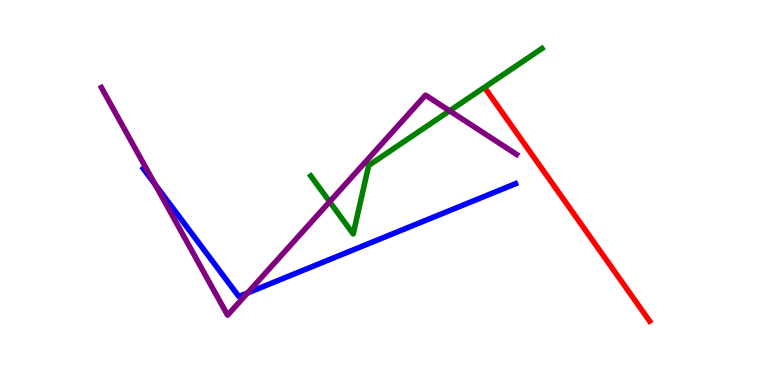[{'lines': ['blue', 'red'], 'intersections': []}, {'lines': ['green', 'red'], 'intersections': []}, {'lines': ['purple', 'red'], 'intersections': []}, {'lines': ['blue', 'green'], 'intersections': []}, {'lines': ['blue', 'purple'], 'intersections': [{'x': 2.0, 'y': 5.21}, {'x': 3.19, 'y': 2.39}]}, {'lines': ['green', 'purple'], 'intersections': [{'x': 4.25, 'y': 4.76}, {'x': 5.8, 'y': 7.12}]}]